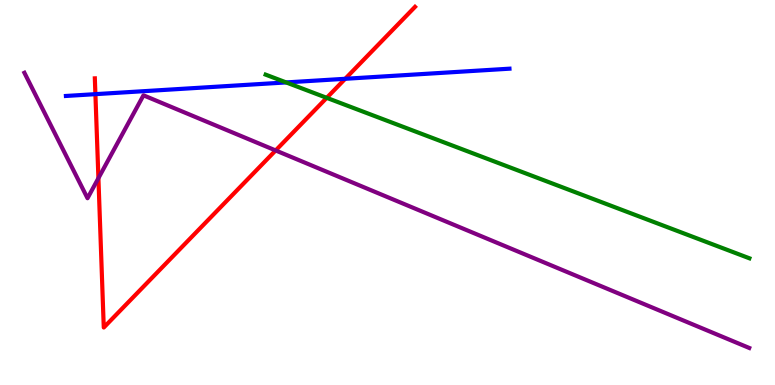[{'lines': ['blue', 'red'], 'intersections': [{'x': 1.23, 'y': 7.55}, {'x': 4.45, 'y': 7.95}]}, {'lines': ['green', 'red'], 'intersections': [{'x': 4.22, 'y': 7.46}]}, {'lines': ['purple', 'red'], 'intersections': [{'x': 1.27, 'y': 5.37}, {'x': 3.56, 'y': 6.09}]}, {'lines': ['blue', 'green'], 'intersections': [{'x': 3.69, 'y': 7.86}]}, {'lines': ['blue', 'purple'], 'intersections': []}, {'lines': ['green', 'purple'], 'intersections': []}]